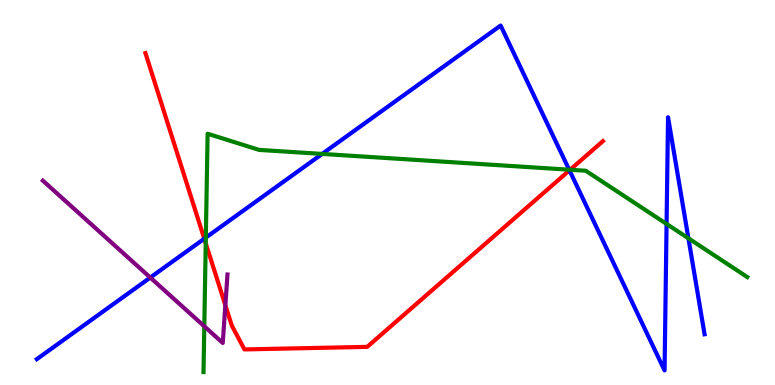[{'lines': ['blue', 'red'], 'intersections': [{'x': 2.64, 'y': 3.8}, {'x': 7.35, 'y': 5.58}]}, {'lines': ['green', 'red'], 'intersections': [{'x': 2.65, 'y': 3.68}, {'x': 7.36, 'y': 5.59}]}, {'lines': ['purple', 'red'], 'intersections': [{'x': 2.91, 'y': 2.07}]}, {'lines': ['blue', 'green'], 'intersections': [{'x': 2.66, 'y': 3.83}, {'x': 4.16, 'y': 6.0}, {'x': 7.34, 'y': 5.59}, {'x': 8.6, 'y': 4.18}, {'x': 8.88, 'y': 3.81}]}, {'lines': ['blue', 'purple'], 'intersections': [{'x': 1.94, 'y': 2.79}]}, {'lines': ['green', 'purple'], 'intersections': [{'x': 2.64, 'y': 1.52}]}]